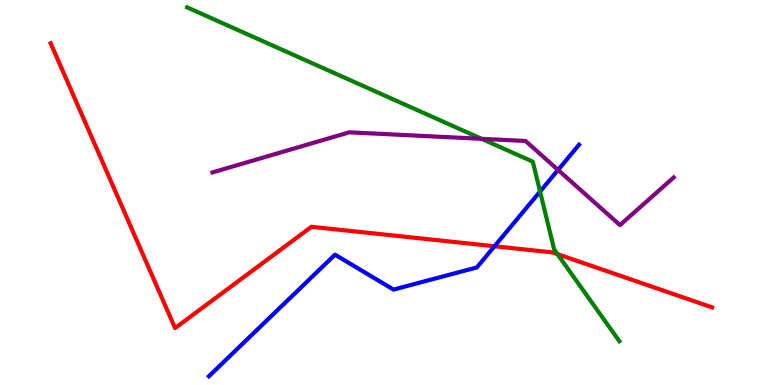[{'lines': ['blue', 'red'], 'intersections': [{'x': 6.38, 'y': 3.6}]}, {'lines': ['green', 'red'], 'intersections': [{'x': 7.19, 'y': 3.4}]}, {'lines': ['purple', 'red'], 'intersections': []}, {'lines': ['blue', 'green'], 'intersections': [{'x': 6.97, 'y': 5.02}]}, {'lines': ['blue', 'purple'], 'intersections': [{'x': 7.2, 'y': 5.59}]}, {'lines': ['green', 'purple'], 'intersections': [{'x': 6.21, 'y': 6.39}]}]